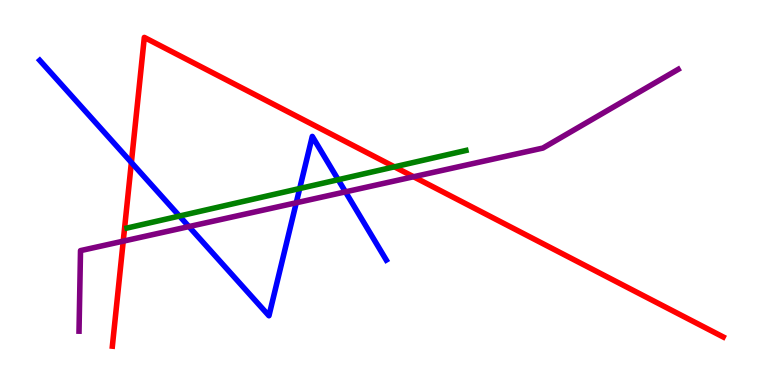[{'lines': ['blue', 'red'], 'intersections': [{'x': 1.7, 'y': 5.78}]}, {'lines': ['green', 'red'], 'intersections': [{'x': 5.09, 'y': 5.67}]}, {'lines': ['purple', 'red'], 'intersections': [{'x': 1.59, 'y': 3.74}, {'x': 5.34, 'y': 5.41}]}, {'lines': ['blue', 'green'], 'intersections': [{'x': 2.32, 'y': 4.39}, {'x': 3.87, 'y': 5.1}, {'x': 4.36, 'y': 5.33}]}, {'lines': ['blue', 'purple'], 'intersections': [{'x': 2.44, 'y': 4.11}, {'x': 3.82, 'y': 4.73}, {'x': 4.46, 'y': 5.02}]}, {'lines': ['green', 'purple'], 'intersections': []}]